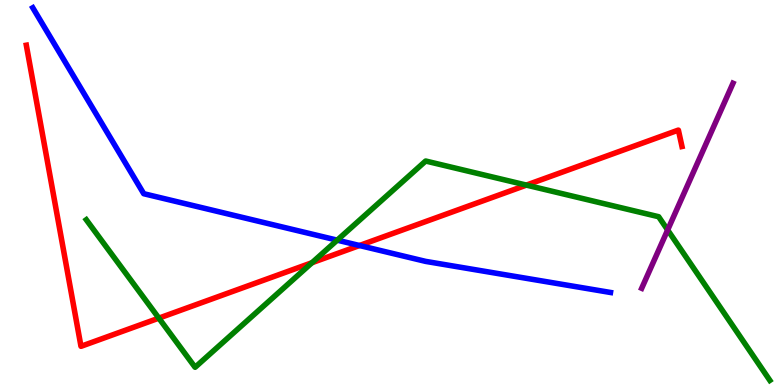[{'lines': ['blue', 'red'], 'intersections': [{'x': 4.64, 'y': 3.62}]}, {'lines': ['green', 'red'], 'intersections': [{'x': 2.05, 'y': 1.74}, {'x': 4.03, 'y': 3.18}, {'x': 6.79, 'y': 5.19}]}, {'lines': ['purple', 'red'], 'intersections': []}, {'lines': ['blue', 'green'], 'intersections': [{'x': 4.35, 'y': 3.76}]}, {'lines': ['blue', 'purple'], 'intersections': []}, {'lines': ['green', 'purple'], 'intersections': [{'x': 8.61, 'y': 4.03}]}]